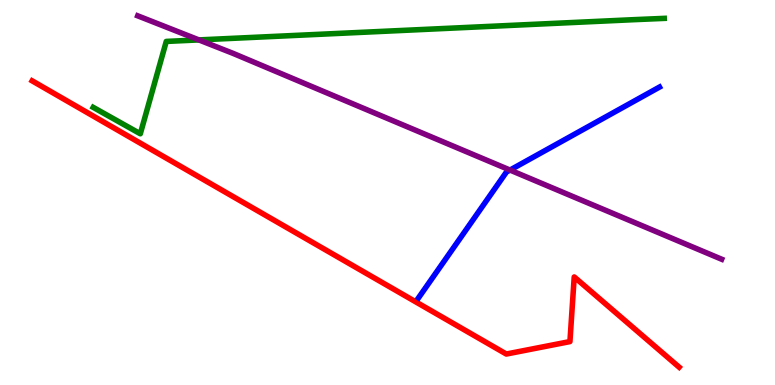[{'lines': ['blue', 'red'], 'intersections': []}, {'lines': ['green', 'red'], 'intersections': []}, {'lines': ['purple', 'red'], 'intersections': []}, {'lines': ['blue', 'green'], 'intersections': []}, {'lines': ['blue', 'purple'], 'intersections': [{'x': 6.58, 'y': 5.58}]}, {'lines': ['green', 'purple'], 'intersections': [{'x': 2.57, 'y': 8.96}]}]